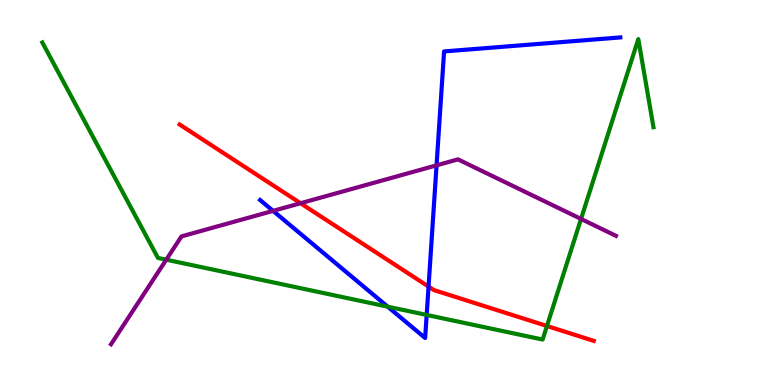[{'lines': ['blue', 'red'], 'intersections': [{'x': 5.53, 'y': 2.56}]}, {'lines': ['green', 'red'], 'intersections': [{'x': 7.06, 'y': 1.53}]}, {'lines': ['purple', 'red'], 'intersections': [{'x': 3.88, 'y': 4.72}]}, {'lines': ['blue', 'green'], 'intersections': [{'x': 5.0, 'y': 2.03}, {'x': 5.51, 'y': 1.82}]}, {'lines': ['blue', 'purple'], 'intersections': [{'x': 3.52, 'y': 4.52}, {'x': 5.63, 'y': 5.71}]}, {'lines': ['green', 'purple'], 'intersections': [{'x': 2.15, 'y': 3.25}, {'x': 7.5, 'y': 4.31}]}]